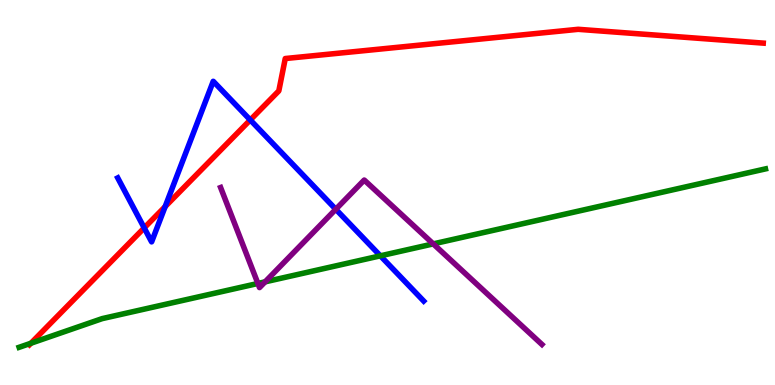[{'lines': ['blue', 'red'], 'intersections': [{'x': 1.86, 'y': 4.08}, {'x': 2.13, 'y': 4.63}, {'x': 3.23, 'y': 6.88}]}, {'lines': ['green', 'red'], 'intersections': [{'x': 0.399, 'y': 1.08}]}, {'lines': ['purple', 'red'], 'intersections': []}, {'lines': ['blue', 'green'], 'intersections': [{'x': 4.91, 'y': 3.36}]}, {'lines': ['blue', 'purple'], 'intersections': [{'x': 4.33, 'y': 4.56}]}, {'lines': ['green', 'purple'], 'intersections': [{'x': 3.33, 'y': 2.64}, {'x': 3.42, 'y': 2.68}, {'x': 5.59, 'y': 3.67}]}]